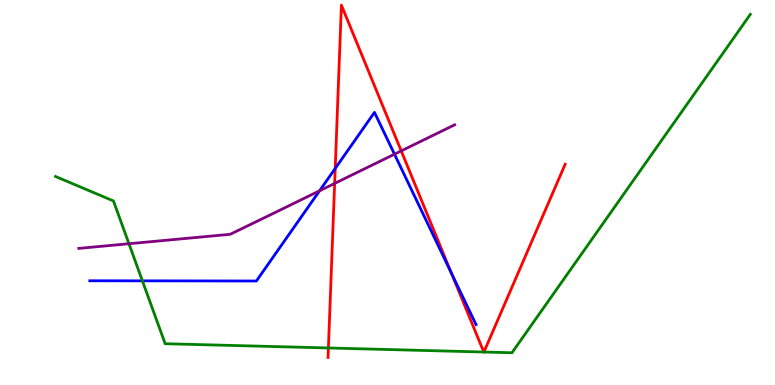[{'lines': ['blue', 'red'], 'intersections': [{'x': 4.33, 'y': 5.62}, {'x': 5.82, 'y': 2.91}]}, {'lines': ['green', 'red'], 'intersections': [{'x': 4.24, 'y': 0.962}, {'x': 6.24, 'y': 0.857}, {'x': 6.24, 'y': 0.857}]}, {'lines': ['purple', 'red'], 'intersections': [{'x': 4.32, 'y': 5.24}, {'x': 5.18, 'y': 6.08}]}, {'lines': ['blue', 'green'], 'intersections': [{'x': 1.84, 'y': 2.71}]}, {'lines': ['blue', 'purple'], 'intersections': [{'x': 4.12, 'y': 5.04}, {'x': 5.09, 'y': 5.99}]}, {'lines': ['green', 'purple'], 'intersections': [{'x': 1.66, 'y': 3.67}]}]